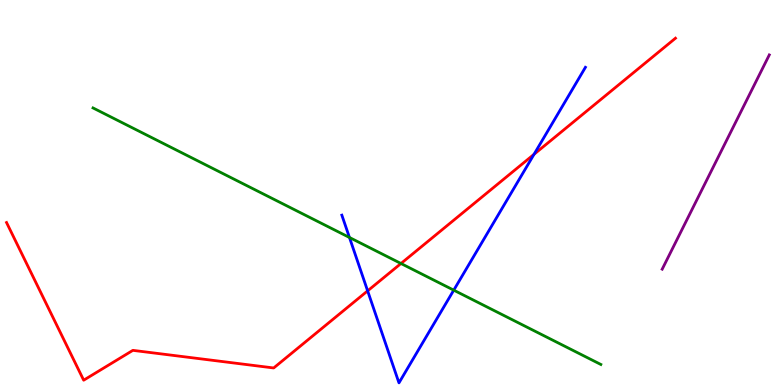[{'lines': ['blue', 'red'], 'intersections': [{'x': 4.74, 'y': 2.45}, {'x': 6.89, 'y': 5.99}]}, {'lines': ['green', 'red'], 'intersections': [{'x': 5.17, 'y': 3.16}]}, {'lines': ['purple', 'red'], 'intersections': []}, {'lines': ['blue', 'green'], 'intersections': [{'x': 4.51, 'y': 3.83}, {'x': 5.85, 'y': 2.46}]}, {'lines': ['blue', 'purple'], 'intersections': []}, {'lines': ['green', 'purple'], 'intersections': []}]